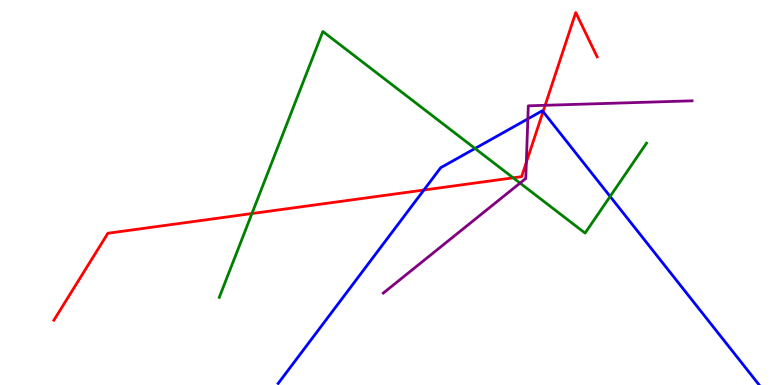[{'lines': ['blue', 'red'], 'intersections': [{'x': 5.47, 'y': 5.06}, {'x': 7.01, 'y': 7.1}]}, {'lines': ['green', 'red'], 'intersections': [{'x': 3.25, 'y': 4.45}, {'x': 6.62, 'y': 5.38}]}, {'lines': ['purple', 'red'], 'intersections': [{'x': 6.79, 'y': 5.78}, {'x': 7.03, 'y': 7.26}]}, {'lines': ['blue', 'green'], 'intersections': [{'x': 6.13, 'y': 6.14}, {'x': 7.87, 'y': 4.9}]}, {'lines': ['blue', 'purple'], 'intersections': [{'x': 6.81, 'y': 6.91}]}, {'lines': ['green', 'purple'], 'intersections': [{'x': 6.71, 'y': 5.24}]}]